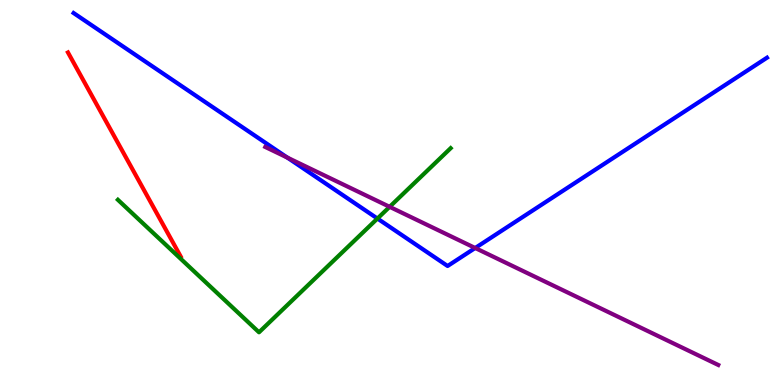[{'lines': ['blue', 'red'], 'intersections': []}, {'lines': ['green', 'red'], 'intersections': []}, {'lines': ['purple', 'red'], 'intersections': []}, {'lines': ['blue', 'green'], 'intersections': [{'x': 4.87, 'y': 4.32}]}, {'lines': ['blue', 'purple'], 'intersections': [{'x': 3.71, 'y': 5.91}, {'x': 6.13, 'y': 3.56}]}, {'lines': ['green', 'purple'], 'intersections': [{'x': 5.03, 'y': 4.63}]}]